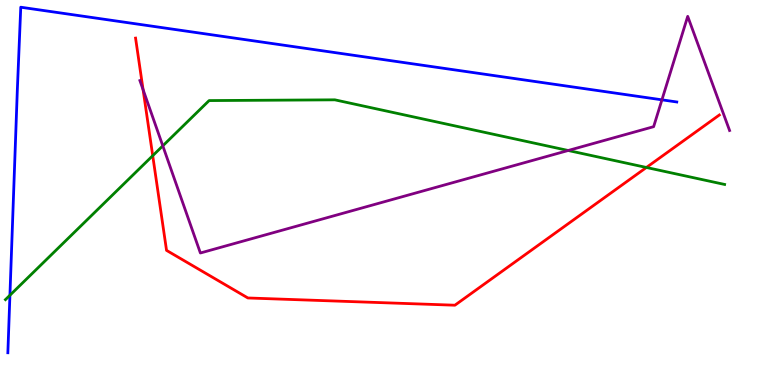[{'lines': ['blue', 'red'], 'intersections': []}, {'lines': ['green', 'red'], 'intersections': [{'x': 1.97, 'y': 5.96}, {'x': 8.34, 'y': 5.65}]}, {'lines': ['purple', 'red'], 'intersections': [{'x': 1.85, 'y': 7.67}]}, {'lines': ['blue', 'green'], 'intersections': [{'x': 0.128, 'y': 2.33}]}, {'lines': ['blue', 'purple'], 'intersections': [{'x': 8.54, 'y': 7.41}]}, {'lines': ['green', 'purple'], 'intersections': [{'x': 2.1, 'y': 6.21}, {'x': 7.33, 'y': 6.09}]}]